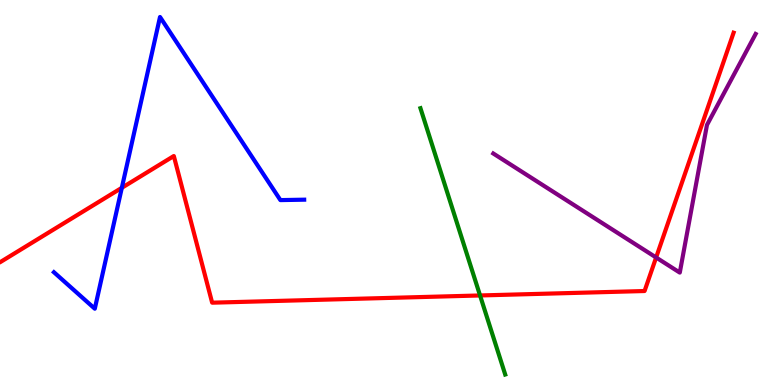[{'lines': ['blue', 'red'], 'intersections': [{'x': 1.57, 'y': 5.12}]}, {'lines': ['green', 'red'], 'intersections': [{'x': 6.19, 'y': 2.33}]}, {'lines': ['purple', 'red'], 'intersections': [{'x': 8.47, 'y': 3.31}]}, {'lines': ['blue', 'green'], 'intersections': []}, {'lines': ['blue', 'purple'], 'intersections': []}, {'lines': ['green', 'purple'], 'intersections': []}]